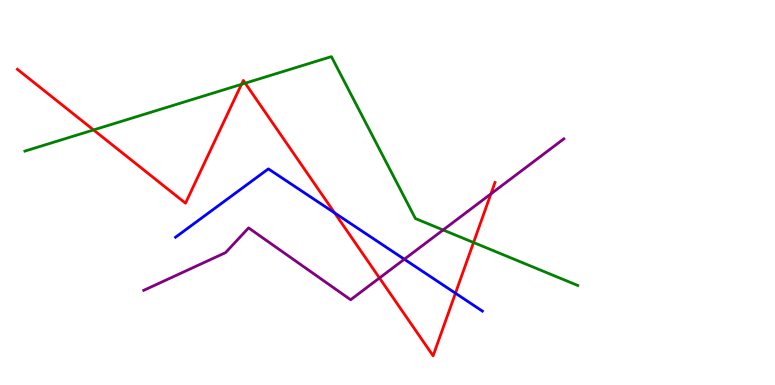[{'lines': ['blue', 'red'], 'intersections': [{'x': 4.32, 'y': 4.47}, {'x': 5.88, 'y': 2.38}]}, {'lines': ['green', 'red'], 'intersections': [{'x': 1.21, 'y': 6.62}, {'x': 3.12, 'y': 7.81}, {'x': 3.16, 'y': 7.84}, {'x': 6.11, 'y': 3.7}]}, {'lines': ['purple', 'red'], 'intersections': [{'x': 4.9, 'y': 2.78}, {'x': 6.33, 'y': 4.96}]}, {'lines': ['blue', 'green'], 'intersections': []}, {'lines': ['blue', 'purple'], 'intersections': [{'x': 5.22, 'y': 3.27}]}, {'lines': ['green', 'purple'], 'intersections': [{'x': 5.72, 'y': 4.03}]}]